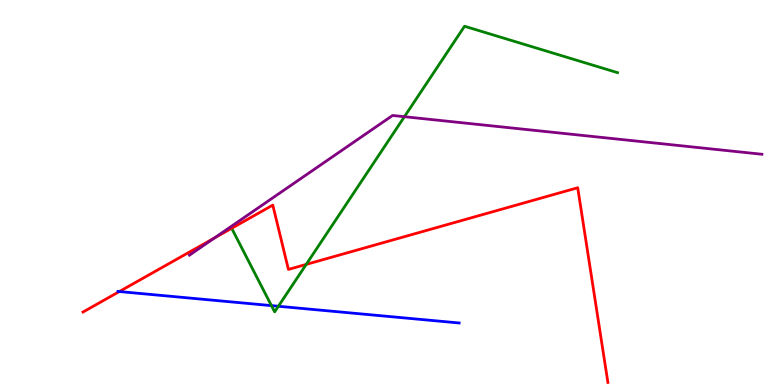[{'lines': ['blue', 'red'], 'intersections': [{'x': 1.54, 'y': 2.43}]}, {'lines': ['green', 'red'], 'intersections': [{'x': 3.95, 'y': 3.13}]}, {'lines': ['purple', 'red'], 'intersections': [{'x': 2.77, 'y': 3.82}]}, {'lines': ['blue', 'green'], 'intersections': [{'x': 3.5, 'y': 2.06}, {'x': 3.59, 'y': 2.05}]}, {'lines': ['blue', 'purple'], 'intersections': []}, {'lines': ['green', 'purple'], 'intersections': [{'x': 5.22, 'y': 6.97}]}]